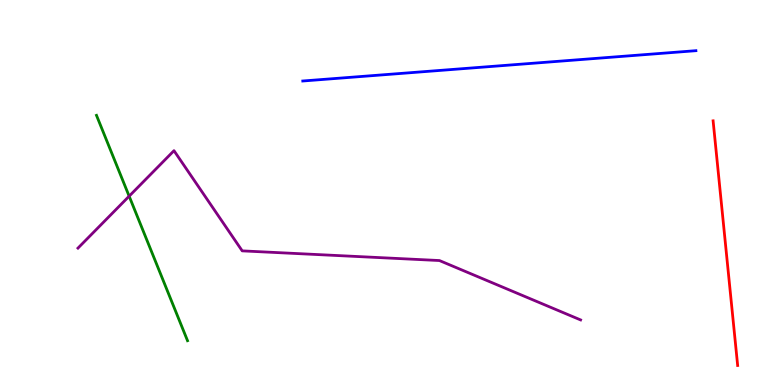[{'lines': ['blue', 'red'], 'intersections': []}, {'lines': ['green', 'red'], 'intersections': []}, {'lines': ['purple', 'red'], 'intersections': []}, {'lines': ['blue', 'green'], 'intersections': []}, {'lines': ['blue', 'purple'], 'intersections': []}, {'lines': ['green', 'purple'], 'intersections': [{'x': 1.67, 'y': 4.9}]}]